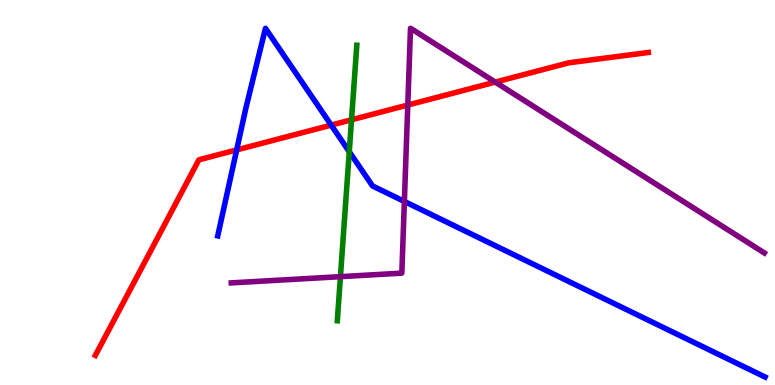[{'lines': ['blue', 'red'], 'intersections': [{'x': 3.05, 'y': 6.11}, {'x': 4.27, 'y': 6.75}]}, {'lines': ['green', 'red'], 'intersections': [{'x': 4.54, 'y': 6.89}]}, {'lines': ['purple', 'red'], 'intersections': [{'x': 5.26, 'y': 7.27}, {'x': 6.39, 'y': 7.87}]}, {'lines': ['blue', 'green'], 'intersections': [{'x': 4.51, 'y': 6.06}]}, {'lines': ['blue', 'purple'], 'intersections': [{'x': 5.22, 'y': 4.77}]}, {'lines': ['green', 'purple'], 'intersections': [{'x': 4.39, 'y': 2.81}]}]